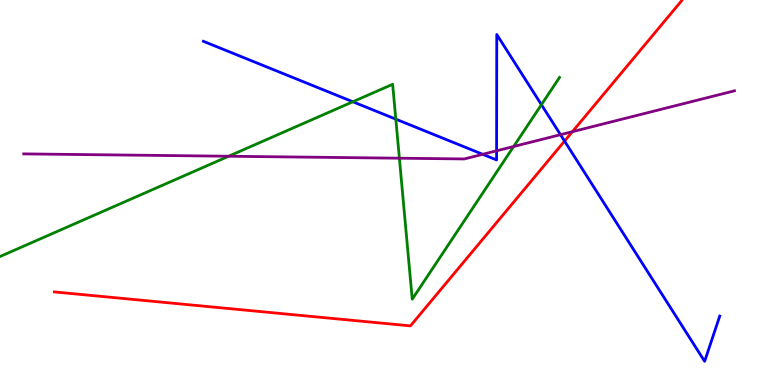[{'lines': ['blue', 'red'], 'intersections': [{'x': 7.28, 'y': 6.34}]}, {'lines': ['green', 'red'], 'intersections': []}, {'lines': ['purple', 'red'], 'intersections': [{'x': 7.39, 'y': 6.58}]}, {'lines': ['blue', 'green'], 'intersections': [{'x': 4.55, 'y': 7.36}, {'x': 5.11, 'y': 6.91}, {'x': 6.99, 'y': 7.28}]}, {'lines': ['blue', 'purple'], 'intersections': [{'x': 6.23, 'y': 5.99}, {'x': 6.41, 'y': 6.08}, {'x': 7.23, 'y': 6.5}]}, {'lines': ['green', 'purple'], 'intersections': [{'x': 2.95, 'y': 5.94}, {'x': 5.15, 'y': 5.89}, {'x': 6.63, 'y': 6.19}]}]